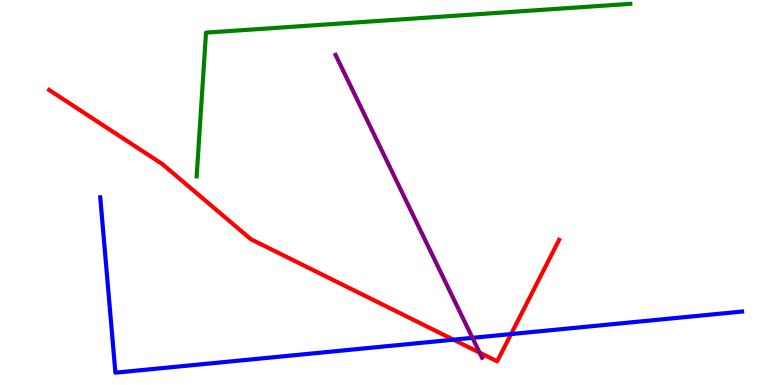[{'lines': ['blue', 'red'], 'intersections': [{'x': 5.85, 'y': 1.18}, {'x': 6.59, 'y': 1.32}]}, {'lines': ['green', 'red'], 'intersections': []}, {'lines': ['purple', 'red'], 'intersections': [{'x': 6.19, 'y': 0.841}]}, {'lines': ['blue', 'green'], 'intersections': []}, {'lines': ['blue', 'purple'], 'intersections': [{'x': 6.1, 'y': 1.22}]}, {'lines': ['green', 'purple'], 'intersections': []}]